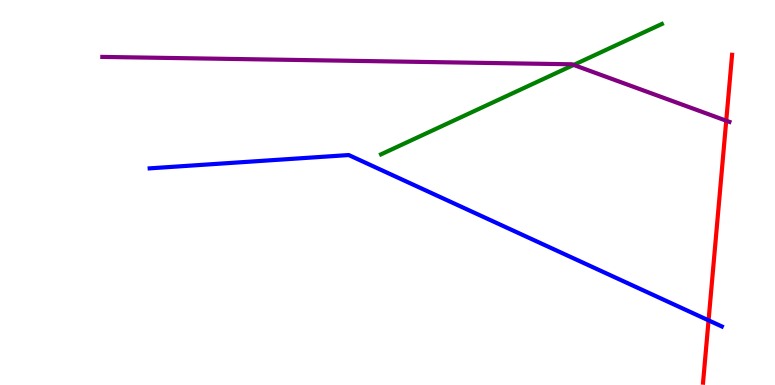[{'lines': ['blue', 'red'], 'intersections': [{'x': 9.14, 'y': 1.68}]}, {'lines': ['green', 'red'], 'intersections': []}, {'lines': ['purple', 'red'], 'intersections': [{'x': 9.37, 'y': 6.86}]}, {'lines': ['blue', 'green'], 'intersections': []}, {'lines': ['blue', 'purple'], 'intersections': []}, {'lines': ['green', 'purple'], 'intersections': [{'x': 7.4, 'y': 8.31}]}]